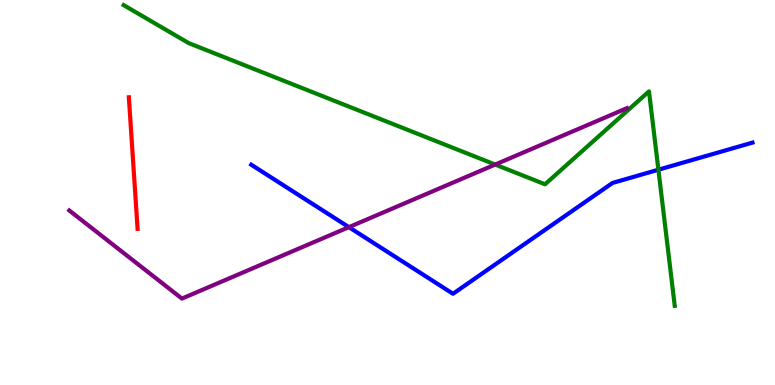[{'lines': ['blue', 'red'], 'intersections': []}, {'lines': ['green', 'red'], 'intersections': []}, {'lines': ['purple', 'red'], 'intersections': []}, {'lines': ['blue', 'green'], 'intersections': [{'x': 8.5, 'y': 5.59}]}, {'lines': ['blue', 'purple'], 'intersections': [{'x': 4.5, 'y': 4.1}]}, {'lines': ['green', 'purple'], 'intersections': [{'x': 6.39, 'y': 5.73}]}]